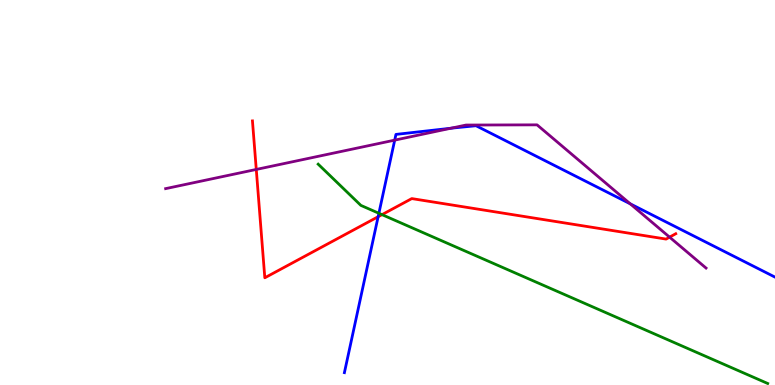[{'lines': ['blue', 'red'], 'intersections': [{'x': 4.88, 'y': 4.37}]}, {'lines': ['green', 'red'], 'intersections': [{'x': 4.93, 'y': 4.42}]}, {'lines': ['purple', 'red'], 'intersections': [{'x': 3.31, 'y': 5.6}, {'x': 8.64, 'y': 3.84}]}, {'lines': ['blue', 'green'], 'intersections': [{'x': 4.89, 'y': 4.46}]}, {'lines': ['blue', 'purple'], 'intersections': [{'x': 5.09, 'y': 6.36}, {'x': 5.82, 'y': 6.67}, {'x': 8.13, 'y': 4.71}]}, {'lines': ['green', 'purple'], 'intersections': []}]